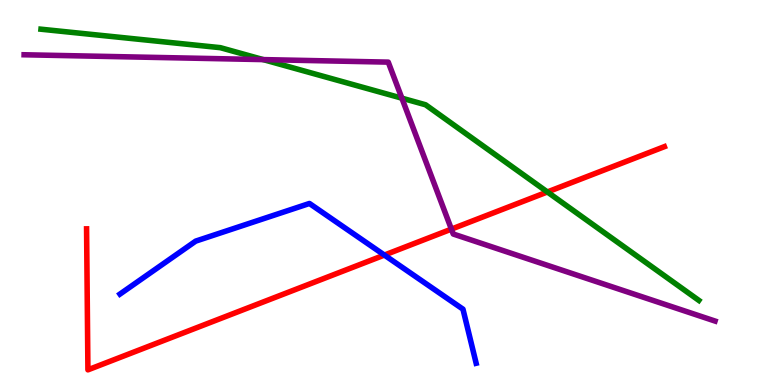[{'lines': ['blue', 'red'], 'intersections': [{'x': 4.96, 'y': 3.37}]}, {'lines': ['green', 'red'], 'intersections': [{'x': 7.06, 'y': 5.01}]}, {'lines': ['purple', 'red'], 'intersections': [{'x': 5.82, 'y': 4.05}]}, {'lines': ['blue', 'green'], 'intersections': []}, {'lines': ['blue', 'purple'], 'intersections': []}, {'lines': ['green', 'purple'], 'intersections': [{'x': 3.4, 'y': 8.45}, {'x': 5.19, 'y': 7.45}]}]